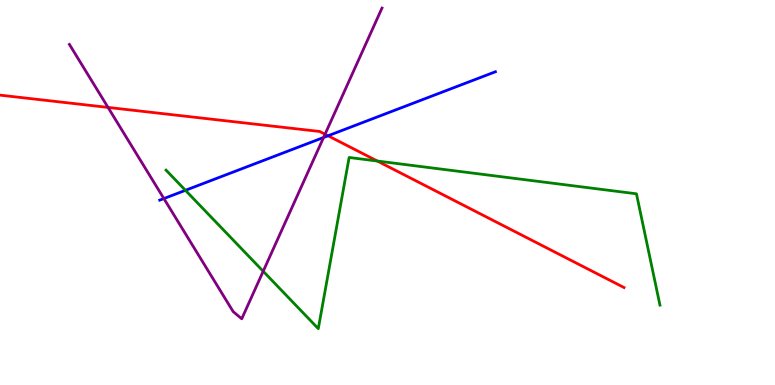[{'lines': ['blue', 'red'], 'intersections': [{'x': 4.23, 'y': 6.47}]}, {'lines': ['green', 'red'], 'intersections': [{'x': 4.87, 'y': 5.82}]}, {'lines': ['purple', 'red'], 'intersections': [{'x': 1.39, 'y': 7.21}, {'x': 4.19, 'y': 6.51}]}, {'lines': ['blue', 'green'], 'intersections': [{'x': 2.39, 'y': 5.06}]}, {'lines': ['blue', 'purple'], 'intersections': [{'x': 2.11, 'y': 4.84}, {'x': 4.18, 'y': 6.43}]}, {'lines': ['green', 'purple'], 'intersections': [{'x': 3.4, 'y': 2.95}]}]